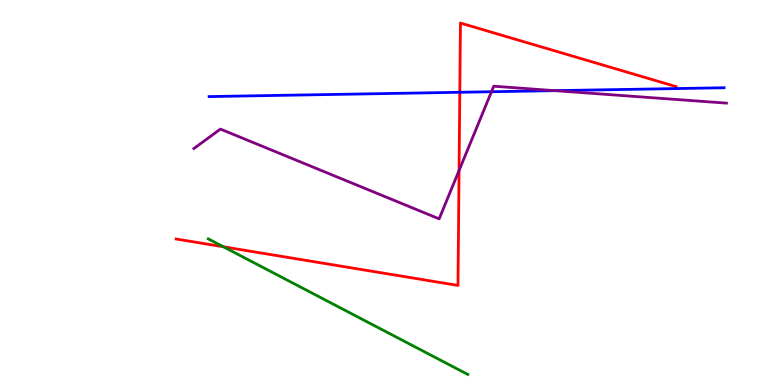[{'lines': ['blue', 'red'], 'intersections': [{'x': 5.93, 'y': 7.6}]}, {'lines': ['green', 'red'], 'intersections': [{'x': 2.88, 'y': 3.59}]}, {'lines': ['purple', 'red'], 'intersections': [{'x': 5.92, 'y': 5.57}]}, {'lines': ['blue', 'green'], 'intersections': []}, {'lines': ['blue', 'purple'], 'intersections': [{'x': 6.34, 'y': 7.62}, {'x': 7.16, 'y': 7.65}]}, {'lines': ['green', 'purple'], 'intersections': []}]